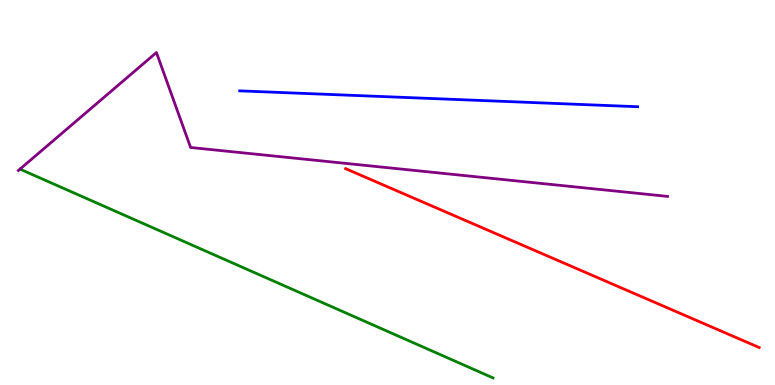[{'lines': ['blue', 'red'], 'intersections': []}, {'lines': ['green', 'red'], 'intersections': []}, {'lines': ['purple', 'red'], 'intersections': []}, {'lines': ['blue', 'green'], 'intersections': []}, {'lines': ['blue', 'purple'], 'intersections': []}, {'lines': ['green', 'purple'], 'intersections': []}]